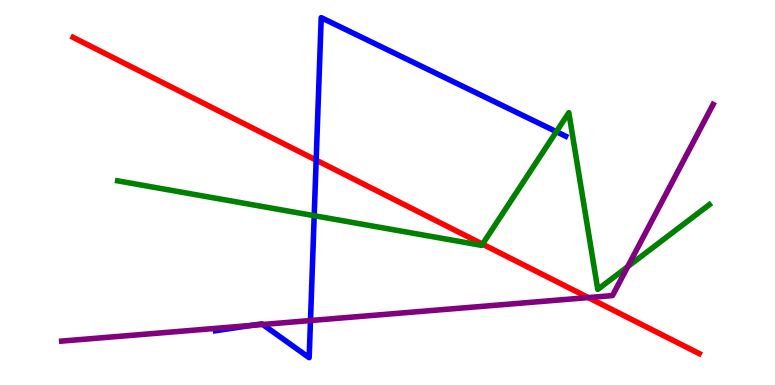[{'lines': ['blue', 'red'], 'intersections': [{'x': 4.08, 'y': 5.84}]}, {'lines': ['green', 'red'], 'intersections': [{'x': 6.23, 'y': 3.66}]}, {'lines': ['purple', 'red'], 'intersections': [{'x': 7.59, 'y': 2.27}]}, {'lines': ['blue', 'green'], 'intersections': [{'x': 4.05, 'y': 4.4}, {'x': 7.18, 'y': 6.58}]}, {'lines': ['blue', 'purple'], 'intersections': [{'x': 3.24, 'y': 1.55}, {'x': 3.39, 'y': 1.57}, {'x': 4.01, 'y': 1.67}]}, {'lines': ['green', 'purple'], 'intersections': [{'x': 8.1, 'y': 3.07}]}]